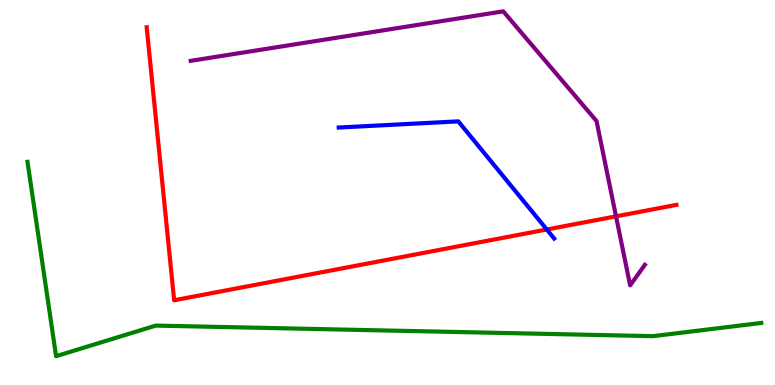[{'lines': ['blue', 'red'], 'intersections': [{'x': 7.06, 'y': 4.04}]}, {'lines': ['green', 'red'], 'intersections': []}, {'lines': ['purple', 'red'], 'intersections': [{'x': 7.95, 'y': 4.38}]}, {'lines': ['blue', 'green'], 'intersections': []}, {'lines': ['blue', 'purple'], 'intersections': []}, {'lines': ['green', 'purple'], 'intersections': []}]